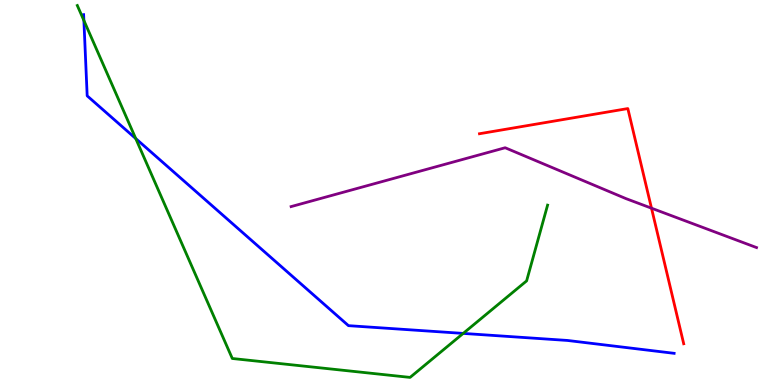[{'lines': ['blue', 'red'], 'intersections': []}, {'lines': ['green', 'red'], 'intersections': []}, {'lines': ['purple', 'red'], 'intersections': [{'x': 8.41, 'y': 4.59}]}, {'lines': ['blue', 'green'], 'intersections': [{'x': 1.08, 'y': 9.47}, {'x': 1.75, 'y': 6.4}, {'x': 5.98, 'y': 1.34}]}, {'lines': ['blue', 'purple'], 'intersections': []}, {'lines': ['green', 'purple'], 'intersections': []}]